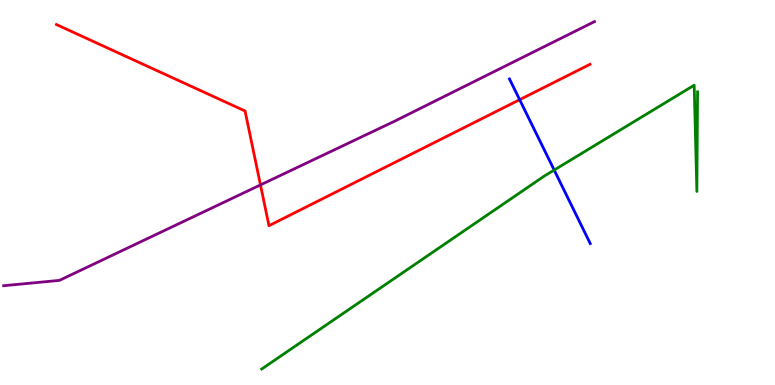[{'lines': ['blue', 'red'], 'intersections': [{'x': 6.71, 'y': 7.41}]}, {'lines': ['green', 'red'], 'intersections': []}, {'lines': ['purple', 'red'], 'intersections': [{'x': 3.36, 'y': 5.2}]}, {'lines': ['blue', 'green'], 'intersections': [{'x': 7.15, 'y': 5.58}]}, {'lines': ['blue', 'purple'], 'intersections': []}, {'lines': ['green', 'purple'], 'intersections': []}]